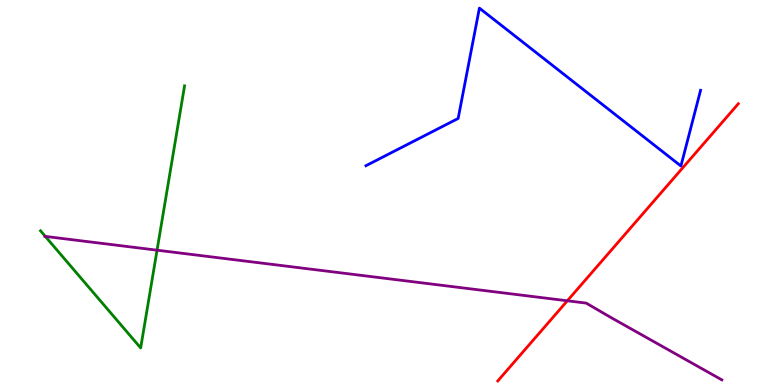[{'lines': ['blue', 'red'], 'intersections': []}, {'lines': ['green', 'red'], 'intersections': []}, {'lines': ['purple', 'red'], 'intersections': [{'x': 7.32, 'y': 2.19}]}, {'lines': ['blue', 'green'], 'intersections': []}, {'lines': ['blue', 'purple'], 'intersections': []}, {'lines': ['green', 'purple'], 'intersections': [{'x': 0.585, 'y': 3.86}, {'x': 2.03, 'y': 3.5}]}]